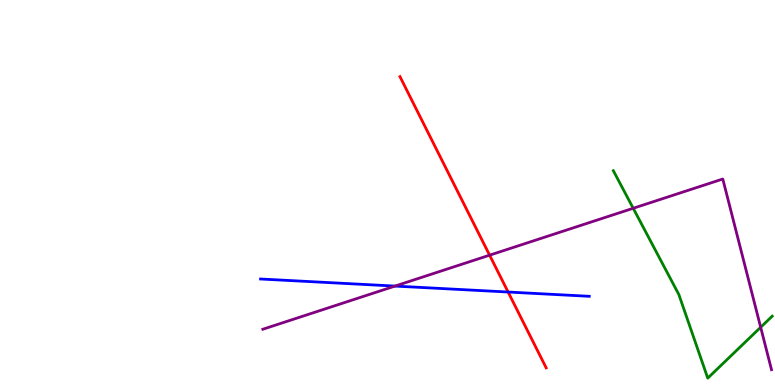[{'lines': ['blue', 'red'], 'intersections': [{'x': 6.56, 'y': 2.41}]}, {'lines': ['green', 'red'], 'intersections': []}, {'lines': ['purple', 'red'], 'intersections': [{'x': 6.32, 'y': 3.37}]}, {'lines': ['blue', 'green'], 'intersections': []}, {'lines': ['blue', 'purple'], 'intersections': [{'x': 5.1, 'y': 2.57}]}, {'lines': ['green', 'purple'], 'intersections': [{'x': 8.17, 'y': 4.59}, {'x': 9.82, 'y': 1.5}]}]